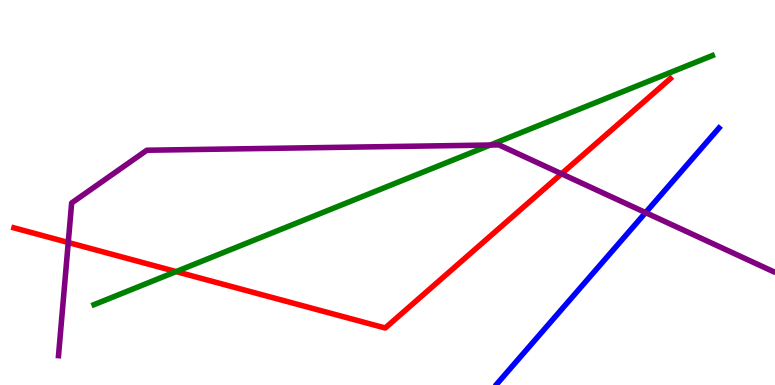[{'lines': ['blue', 'red'], 'intersections': []}, {'lines': ['green', 'red'], 'intersections': [{'x': 2.27, 'y': 2.95}]}, {'lines': ['purple', 'red'], 'intersections': [{'x': 0.881, 'y': 3.7}, {'x': 7.25, 'y': 5.49}]}, {'lines': ['blue', 'green'], 'intersections': []}, {'lines': ['blue', 'purple'], 'intersections': [{'x': 8.33, 'y': 4.48}]}, {'lines': ['green', 'purple'], 'intersections': [{'x': 6.33, 'y': 6.23}]}]